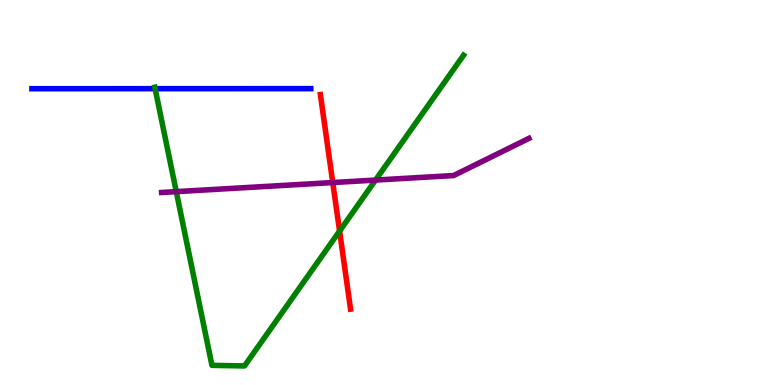[{'lines': ['blue', 'red'], 'intersections': []}, {'lines': ['green', 'red'], 'intersections': [{'x': 4.38, 'y': 4.0}]}, {'lines': ['purple', 'red'], 'intersections': [{'x': 4.29, 'y': 5.26}]}, {'lines': ['blue', 'green'], 'intersections': [{'x': 2.0, 'y': 7.7}]}, {'lines': ['blue', 'purple'], 'intersections': []}, {'lines': ['green', 'purple'], 'intersections': [{'x': 2.27, 'y': 5.02}, {'x': 4.85, 'y': 5.32}]}]